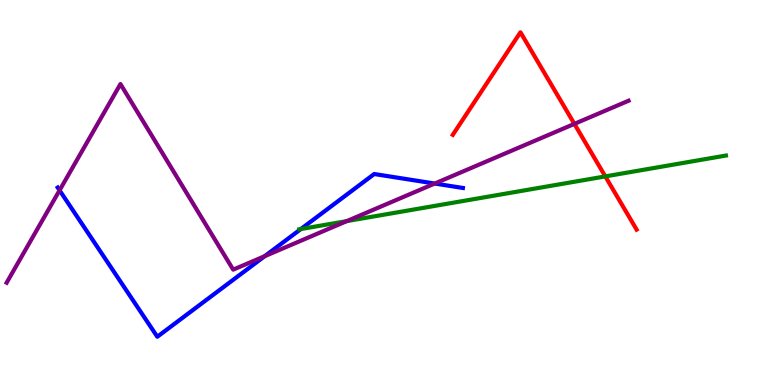[{'lines': ['blue', 'red'], 'intersections': []}, {'lines': ['green', 'red'], 'intersections': [{'x': 7.81, 'y': 5.42}]}, {'lines': ['purple', 'red'], 'intersections': [{'x': 7.41, 'y': 6.78}]}, {'lines': ['blue', 'green'], 'intersections': [{'x': 3.88, 'y': 4.05}]}, {'lines': ['blue', 'purple'], 'intersections': [{'x': 0.769, 'y': 5.06}, {'x': 3.42, 'y': 3.35}, {'x': 5.61, 'y': 5.23}]}, {'lines': ['green', 'purple'], 'intersections': [{'x': 4.47, 'y': 4.26}]}]